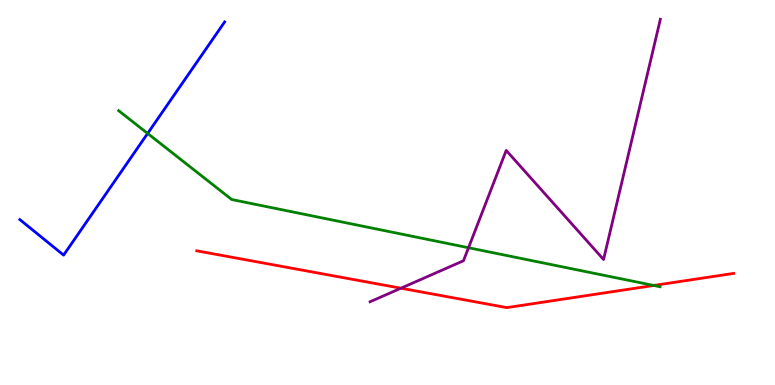[{'lines': ['blue', 'red'], 'intersections': []}, {'lines': ['green', 'red'], 'intersections': [{'x': 8.44, 'y': 2.59}]}, {'lines': ['purple', 'red'], 'intersections': [{'x': 5.17, 'y': 2.51}]}, {'lines': ['blue', 'green'], 'intersections': [{'x': 1.9, 'y': 6.53}]}, {'lines': ['blue', 'purple'], 'intersections': []}, {'lines': ['green', 'purple'], 'intersections': [{'x': 6.05, 'y': 3.57}]}]